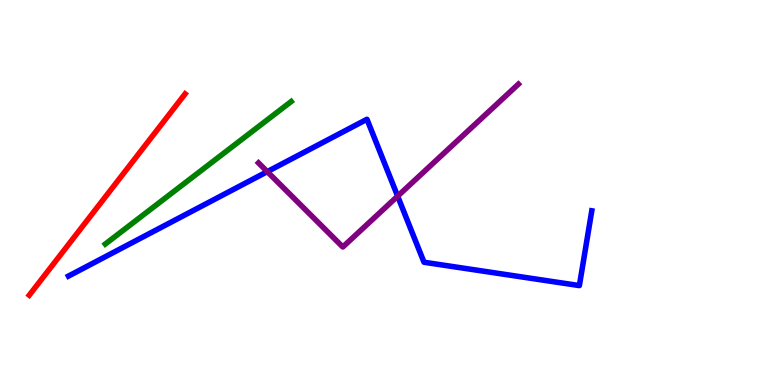[{'lines': ['blue', 'red'], 'intersections': []}, {'lines': ['green', 'red'], 'intersections': []}, {'lines': ['purple', 'red'], 'intersections': []}, {'lines': ['blue', 'green'], 'intersections': []}, {'lines': ['blue', 'purple'], 'intersections': [{'x': 3.45, 'y': 5.54}, {'x': 5.13, 'y': 4.91}]}, {'lines': ['green', 'purple'], 'intersections': []}]